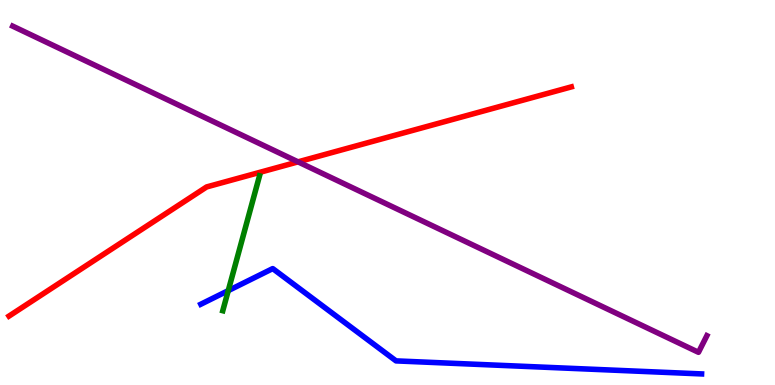[{'lines': ['blue', 'red'], 'intersections': []}, {'lines': ['green', 'red'], 'intersections': []}, {'lines': ['purple', 'red'], 'intersections': [{'x': 3.85, 'y': 5.8}]}, {'lines': ['blue', 'green'], 'intersections': [{'x': 2.95, 'y': 2.45}]}, {'lines': ['blue', 'purple'], 'intersections': []}, {'lines': ['green', 'purple'], 'intersections': []}]